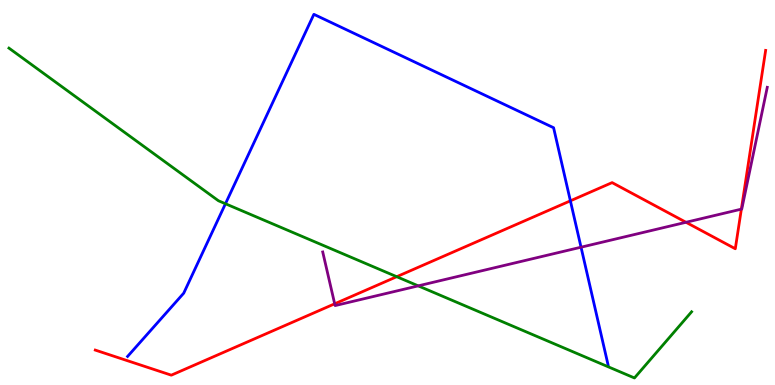[{'lines': ['blue', 'red'], 'intersections': [{'x': 7.36, 'y': 4.78}]}, {'lines': ['green', 'red'], 'intersections': [{'x': 5.12, 'y': 2.81}]}, {'lines': ['purple', 'red'], 'intersections': [{'x': 4.32, 'y': 2.11}, {'x': 8.85, 'y': 4.23}, {'x': 9.57, 'y': 4.57}]}, {'lines': ['blue', 'green'], 'intersections': [{'x': 2.91, 'y': 4.71}]}, {'lines': ['blue', 'purple'], 'intersections': [{'x': 7.5, 'y': 3.58}]}, {'lines': ['green', 'purple'], 'intersections': [{'x': 5.4, 'y': 2.58}]}]